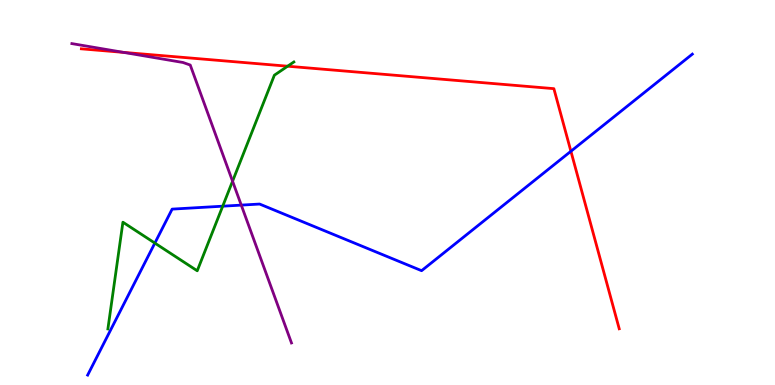[{'lines': ['blue', 'red'], 'intersections': [{'x': 7.37, 'y': 6.07}]}, {'lines': ['green', 'red'], 'intersections': [{'x': 3.71, 'y': 8.28}]}, {'lines': ['purple', 'red'], 'intersections': [{'x': 1.59, 'y': 8.64}]}, {'lines': ['blue', 'green'], 'intersections': [{'x': 2.0, 'y': 3.69}, {'x': 2.87, 'y': 4.64}]}, {'lines': ['blue', 'purple'], 'intersections': [{'x': 3.11, 'y': 4.67}]}, {'lines': ['green', 'purple'], 'intersections': [{'x': 3.0, 'y': 5.29}]}]